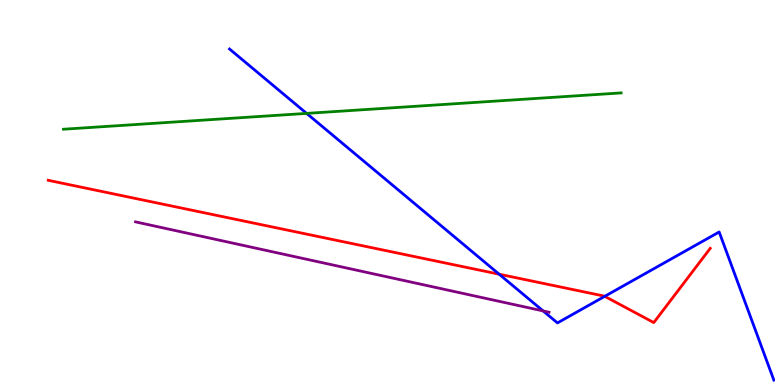[{'lines': ['blue', 'red'], 'intersections': [{'x': 6.44, 'y': 2.88}, {'x': 7.8, 'y': 2.3}]}, {'lines': ['green', 'red'], 'intersections': []}, {'lines': ['purple', 'red'], 'intersections': []}, {'lines': ['blue', 'green'], 'intersections': [{'x': 3.96, 'y': 7.05}]}, {'lines': ['blue', 'purple'], 'intersections': [{'x': 7.01, 'y': 1.92}]}, {'lines': ['green', 'purple'], 'intersections': []}]